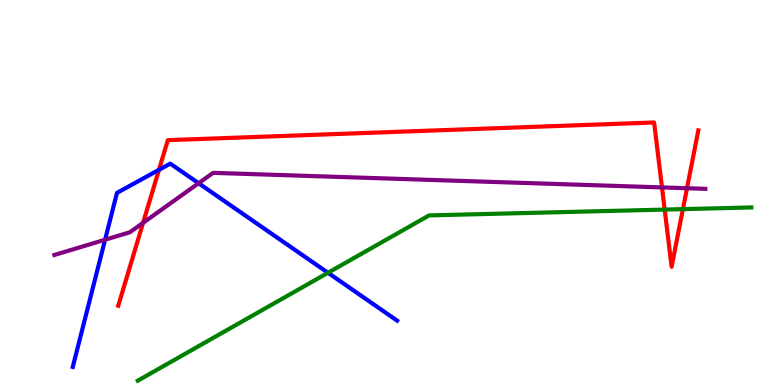[{'lines': ['blue', 'red'], 'intersections': [{'x': 2.05, 'y': 5.59}]}, {'lines': ['green', 'red'], 'intersections': [{'x': 8.58, 'y': 4.56}, {'x': 8.81, 'y': 4.57}]}, {'lines': ['purple', 'red'], 'intersections': [{'x': 1.85, 'y': 4.21}, {'x': 8.54, 'y': 5.13}, {'x': 8.86, 'y': 5.11}]}, {'lines': ['blue', 'green'], 'intersections': [{'x': 4.23, 'y': 2.92}]}, {'lines': ['blue', 'purple'], 'intersections': [{'x': 1.36, 'y': 3.77}, {'x': 2.56, 'y': 5.24}]}, {'lines': ['green', 'purple'], 'intersections': []}]